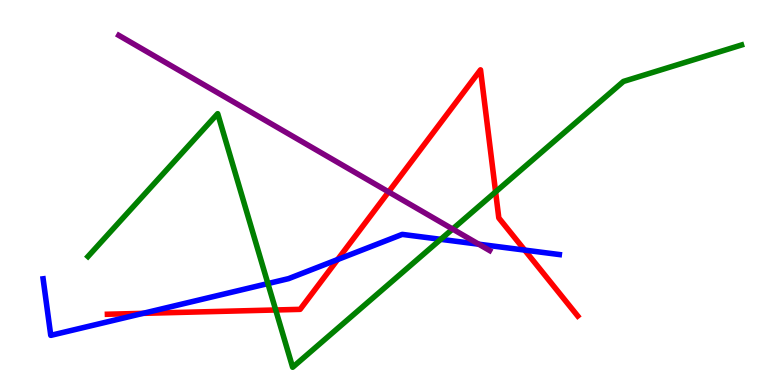[{'lines': ['blue', 'red'], 'intersections': [{'x': 1.85, 'y': 1.86}, {'x': 4.36, 'y': 3.26}, {'x': 6.77, 'y': 3.5}]}, {'lines': ['green', 'red'], 'intersections': [{'x': 3.56, 'y': 1.95}, {'x': 6.39, 'y': 5.02}]}, {'lines': ['purple', 'red'], 'intersections': [{'x': 5.01, 'y': 5.02}]}, {'lines': ['blue', 'green'], 'intersections': [{'x': 3.46, 'y': 2.63}, {'x': 5.69, 'y': 3.78}]}, {'lines': ['blue', 'purple'], 'intersections': [{'x': 6.18, 'y': 3.66}]}, {'lines': ['green', 'purple'], 'intersections': [{'x': 5.84, 'y': 4.05}]}]